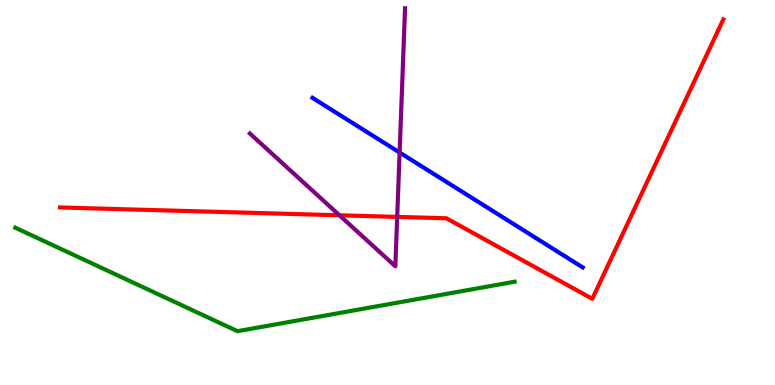[{'lines': ['blue', 'red'], 'intersections': []}, {'lines': ['green', 'red'], 'intersections': []}, {'lines': ['purple', 'red'], 'intersections': [{'x': 4.38, 'y': 4.41}, {'x': 5.13, 'y': 4.37}]}, {'lines': ['blue', 'green'], 'intersections': []}, {'lines': ['blue', 'purple'], 'intersections': [{'x': 5.16, 'y': 6.04}]}, {'lines': ['green', 'purple'], 'intersections': []}]